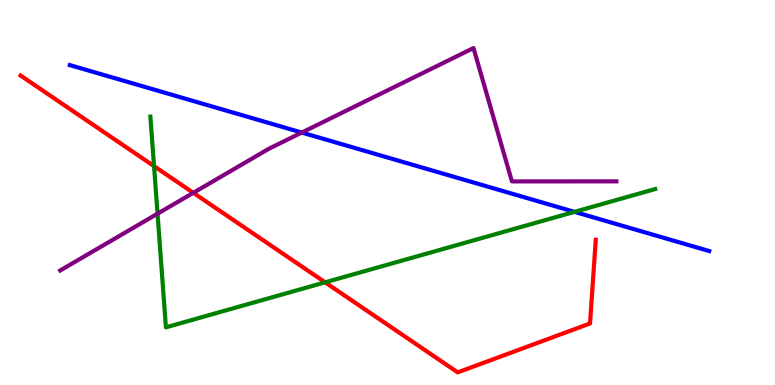[{'lines': ['blue', 'red'], 'intersections': []}, {'lines': ['green', 'red'], 'intersections': [{'x': 1.99, 'y': 5.68}, {'x': 4.2, 'y': 2.67}]}, {'lines': ['purple', 'red'], 'intersections': [{'x': 2.49, 'y': 4.99}]}, {'lines': ['blue', 'green'], 'intersections': [{'x': 7.41, 'y': 4.5}]}, {'lines': ['blue', 'purple'], 'intersections': [{'x': 3.89, 'y': 6.56}]}, {'lines': ['green', 'purple'], 'intersections': [{'x': 2.03, 'y': 4.45}]}]